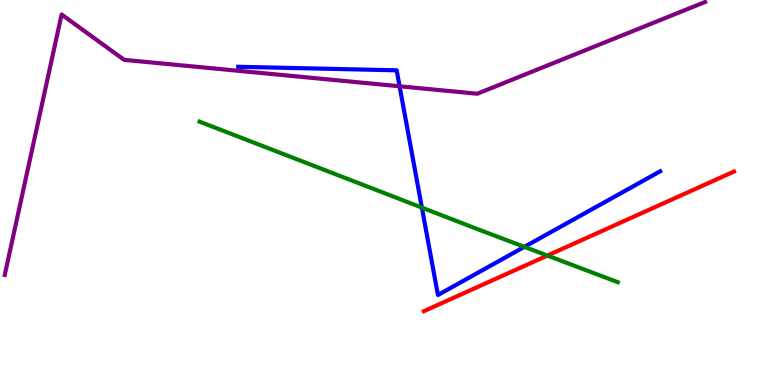[{'lines': ['blue', 'red'], 'intersections': []}, {'lines': ['green', 'red'], 'intersections': [{'x': 7.06, 'y': 3.36}]}, {'lines': ['purple', 'red'], 'intersections': []}, {'lines': ['blue', 'green'], 'intersections': [{'x': 5.44, 'y': 4.61}, {'x': 6.77, 'y': 3.59}]}, {'lines': ['blue', 'purple'], 'intersections': [{'x': 5.16, 'y': 7.76}]}, {'lines': ['green', 'purple'], 'intersections': []}]